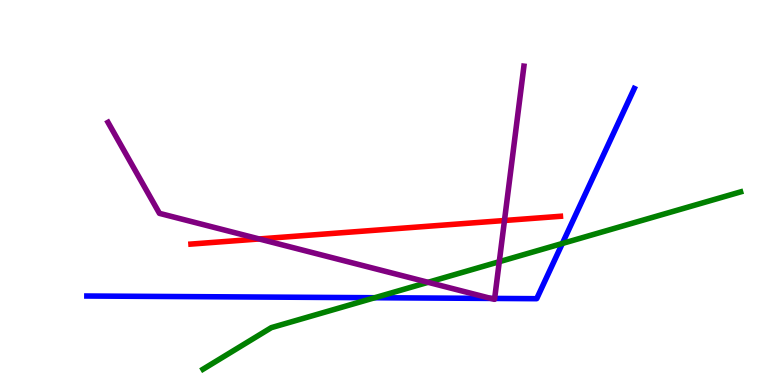[{'lines': ['blue', 'red'], 'intersections': []}, {'lines': ['green', 'red'], 'intersections': []}, {'lines': ['purple', 'red'], 'intersections': [{'x': 3.34, 'y': 3.79}, {'x': 6.51, 'y': 4.27}]}, {'lines': ['blue', 'green'], 'intersections': [{'x': 4.84, 'y': 2.27}, {'x': 7.26, 'y': 3.68}]}, {'lines': ['blue', 'purple'], 'intersections': [{'x': 6.33, 'y': 2.25}, {'x': 6.38, 'y': 2.25}]}, {'lines': ['green', 'purple'], 'intersections': [{'x': 5.52, 'y': 2.67}, {'x': 6.44, 'y': 3.2}]}]